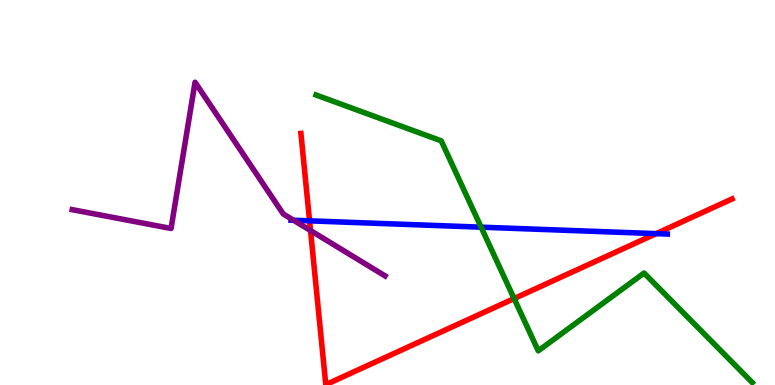[{'lines': ['blue', 'red'], 'intersections': [{'x': 3.99, 'y': 4.26}, {'x': 8.47, 'y': 3.93}]}, {'lines': ['green', 'red'], 'intersections': [{'x': 6.63, 'y': 2.24}]}, {'lines': ['purple', 'red'], 'intersections': [{'x': 4.01, 'y': 4.01}]}, {'lines': ['blue', 'green'], 'intersections': [{'x': 6.21, 'y': 4.1}]}, {'lines': ['blue', 'purple'], 'intersections': [{'x': 3.79, 'y': 4.28}]}, {'lines': ['green', 'purple'], 'intersections': []}]